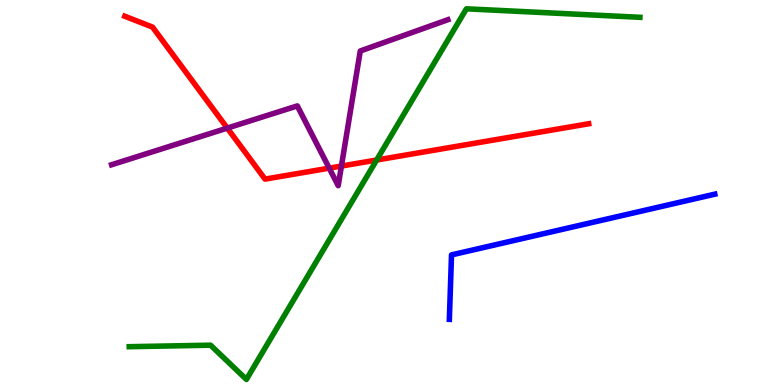[{'lines': ['blue', 'red'], 'intersections': []}, {'lines': ['green', 'red'], 'intersections': [{'x': 4.86, 'y': 5.84}]}, {'lines': ['purple', 'red'], 'intersections': [{'x': 2.93, 'y': 6.67}, {'x': 4.25, 'y': 5.63}, {'x': 4.41, 'y': 5.69}]}, {'lines': ['blue', 'green'], 'intersections': []}, {'lines': ['blue', 'purple'], 'intersections': []}, {'lines': ['green', 'purple'], 'intersections': []}]